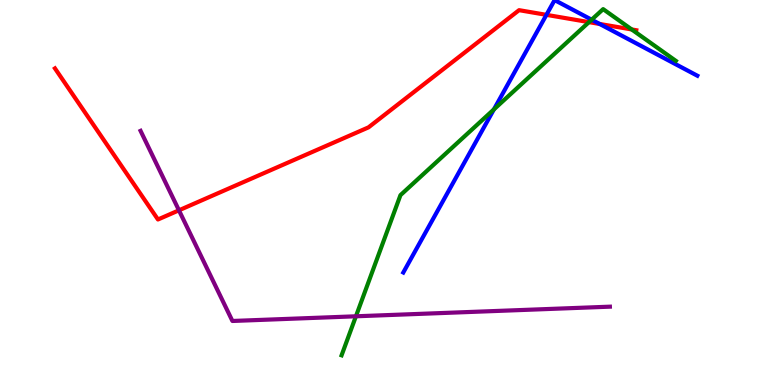[{'lines': ['blue', 'red'], 'intersections': [{'x': 7.05, 'y': 9.61}, {'x': 7.74, 'y': 9.38}]}, {'lines': ['green', 'red'], 'intersections': [{'x': 7.6, 'y': 9.43}, {'x': 8.15, 'y': 9.24}]}, {'lines': ['purple', 'red'], 'intersections': [{'x': 2.31, 'y': 4.54}]}, {'lines': ['blue', 'green'], 'intersections': [{'x': 6.37, 'y': 7.16}, {'x': 7.63, 'y': 9.49}]}, {'lines': ['blue', 'purple'], 'intersections': []}, {'lines': ['green', 'purple'], 'intersections': [{'x': 4.59, 'y': 1.78}]}]